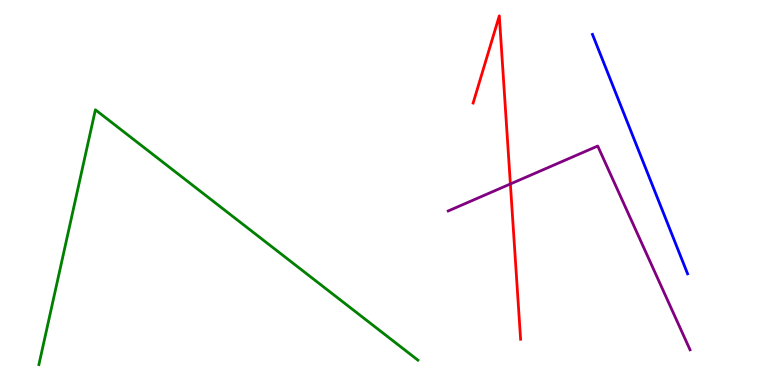[{'lines': ['blue', 'red'], 'intersections': []}, {'lines': ['green', 'red'], 'intersections': []}, {'lines': ['purple', 'red'], 'intersections': [{'x': 6.59, 'y': 5.22}]}, {'lines': ['blue', 'green'], 'intersections': []}, {'lines': ['blue', 'purple'], 'intersections': []}, {'lines': ['green', 'purple'], 'intersections': []}]